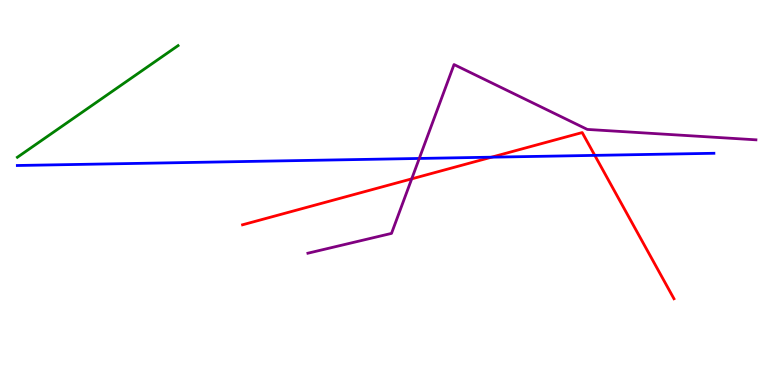[{'lines': ['blue', 'red'], 'intersections': [{'x': 6.34, 'y': 5.92}, {'x': 7.67, 'y': 5.96}]}, {'lines': ['green', 'red'], 'intersections': []}, {'lines': ['purple', 'red'], 'intersections': [{'x': 5.31, 'y': 5.35}]}, {'lines': ['blue', 'green'], 'intersections': []}, {'lines': ['blue', 'purple'], 'intersections': [{'x': 5.41, 'y': 5.88}]}, {'lines': ['green', 'purple'], 'intersections': []}]